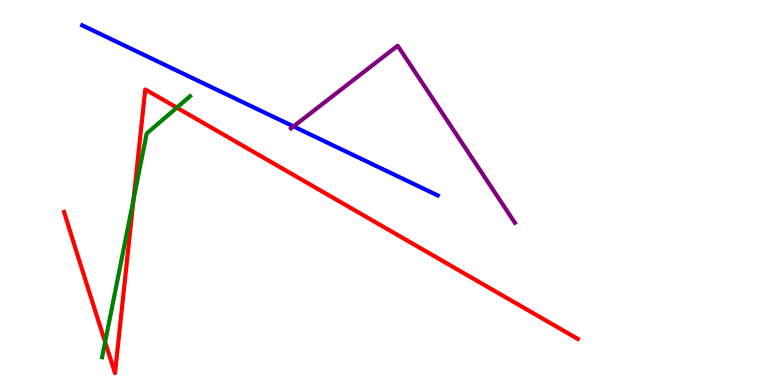[{'lines': ['blue', 'red'], 'intersections': []}, {'lines': ['green', 'red'], 'intersections': [{'x': 1.36, 'y': 1.12}, {'x': 1.72, 'y': 4.82}, {'x': 2.28, 'y': 7.2}]}, {'lines': ['purple', 'red'], 'intersections': []}, {'lines': ['blue', 'green'], 'intersections': []}, {'lines': ['blue', 'purple'], 'intersections': [{'x': 3.79, 'y': 6.72}]}, {'lines': ['green', 'purple'], 'intersections': []}]